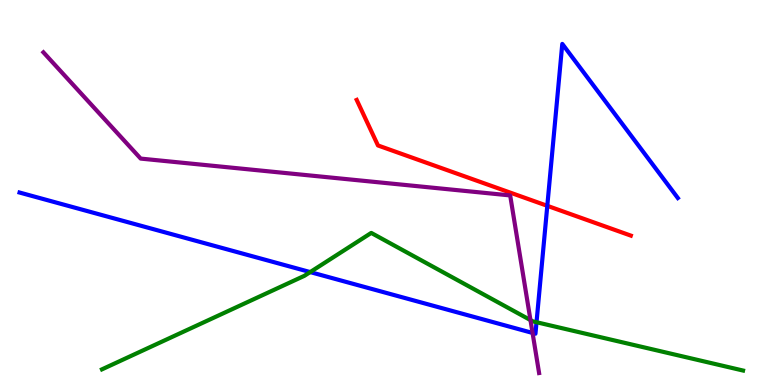[{'lines': ['blue', 'red'], 'intersections': [{'x': 7.06, 'y': 4.65}]}, {'lines': ['green', 'red'], 'intersections': []}, {'lines': ['purple', 'red'], 'intersections': []}, {'lines': ['blue', 'green'], 'intersections': [{'x': 4.0, 'y': 2.93}, {'x': 6.92, 'y': 1.63}]}, {'lines': ['blue', 'purple'], 'intersections': [{'x': 6.87, 'y': 1.35}]}, {'lines': ['green', 'purple'], 'intersections': [{'x': 6.84, 'y': 1.69}]}]